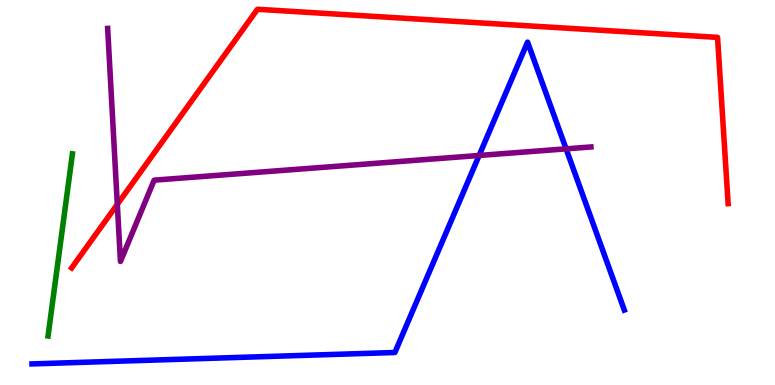[{'lines': ['blue', 'red'], 'intersections': []}, {'lines': ['green', 'red'], 'intersections': []}, {'lines': ['purple', 'red'], 'intersections': [{'x': 1.51, 'y': 4.69}]}, {'lines': ['blue', 'green'], 'intersections': []}, {'lines': ['blue', 'purple'], 'intersections': [{'x': 6.18, 'y': 5.96}, {'x': 7.3, 'y': 6.13}]}, {'lines': ['green', 'purple'], 'intersections': []}]